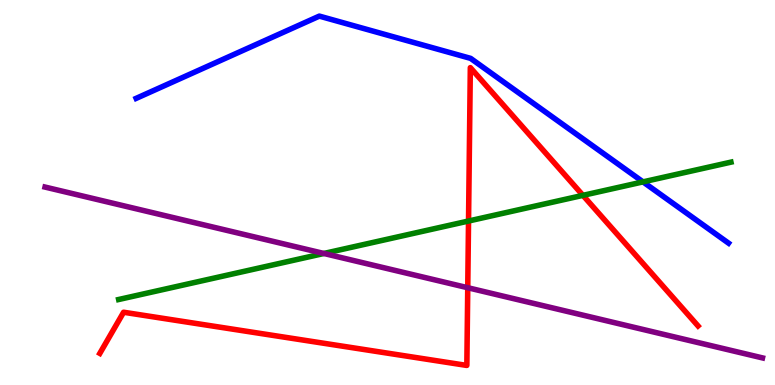[{'lines': ['blue', 'red'], 'intersections': []}, {'lines': ['green', 'red'], 'intersections': [{'x': 6.05, 'y': 4.26}, {'x': 7.52, 'y': 4.93}]}, {'lines': ['purple', 'red'], 'intersections': [{'x': 6.04, 'y': 2.53}]}, {'lines': ['blue', 'green'], 'intersections': [{'x': 8.3, 'y': 5.28}]}, {'lines': ['blue', 'purple'], 'intersections': []}, {'lines': ['green', 'purple'], 'intersections': [{'x': 4.18, 'y': 3.42}]}]